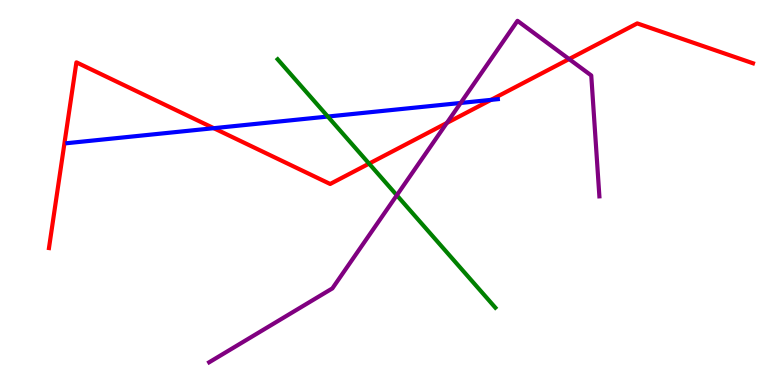[{'lines': ['blue', 'red'], 'intersections': [{'x': 2.76, 'y': 6.67}, {'x': 6.34, 'y': 7.41}]}, {'lines': ['green', 'red'], 'intersections': [{'x': 4.76, 'y': 5.75}]}, {'lines': ['purple', 'red'], 'intersections': [{'x': 5.77, 'y': 6.81}, {'x': 7.34, 'y': 8.47}]}, {'lines': ['blue', 'green'], 'intersections': [{'x': 4.23, 'y': 6.97}]}, {'lines': ['blue', 'purple'], 'intersections': [{'x': 5.94, 'y': 7.33}]}, {'lines': ['green', 'purple'], 'intersections': [{'x': 5.12, 'y': 4.93}]}]